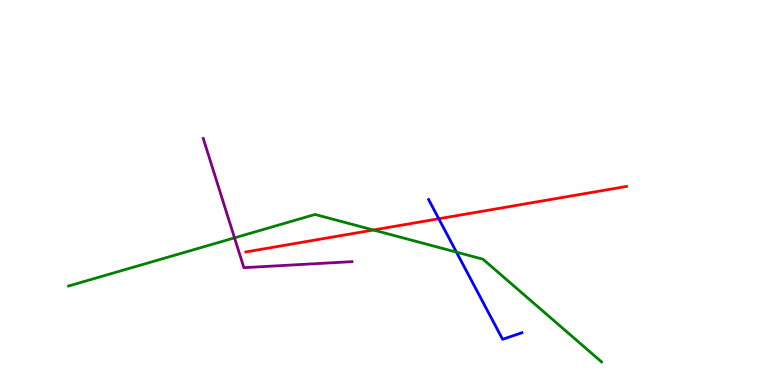[{'lines': ['blue', 'red'], 'intersections': [{'x': 5.66, 'y': 4.32}]}, {'lines': ['green', 'red'], 'intersections': [{'x': 4.82, 'y': 4.03}]}, {'lines': ['purple', 'red'], 'intersections': []}, {'lines': ['blue', 'green'], 'intersections': [{'x': 5.89, 'y': 3.45}]}, {'lines': ['blue', 'purple'], 'intersections': []}, {'lines': ['green', 'purple'], 'intersections': [{'x': 3.03, 'y': 3.82}]}]